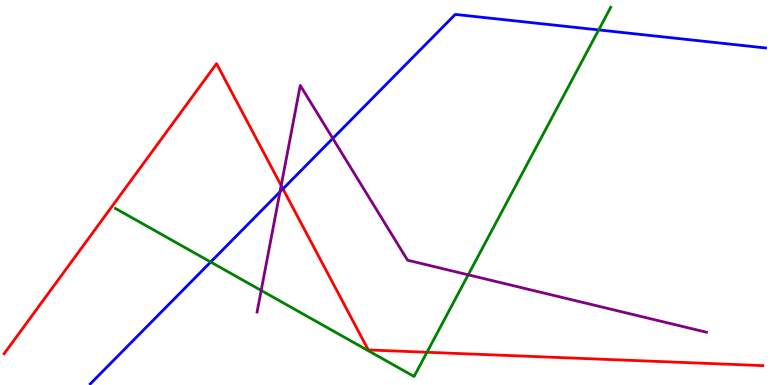[{'lines': ['blue', 'red'], 'intersections': [{'x': 3.65, 'y': 5.09}]}, {'lines': ['green', 'red'], 'intersections': [{'x': 5.51, 'y': 0.85}]}, {'lines': ['purple', 'red'], 'intersections': [{'x': 3.63, 'y': 5.18}]}, {'lines': ['blue', 'green'], 'intersections': [{'x': 2.72, 'y': 3.19}, {'x': 7.72, 'y': 9.22}]}, {'lines': ['blue', 'purple'], 'intersections': [{'x': 3.61, 'y': 5.02}, {'x': 4.29, 'y': 6.4}]}, {'lines': ['green', 'purple'], 'intersections': [{'x': 3.37, 'y': 2.46}, {'x': 6.04, 'y': 2.86}]}]